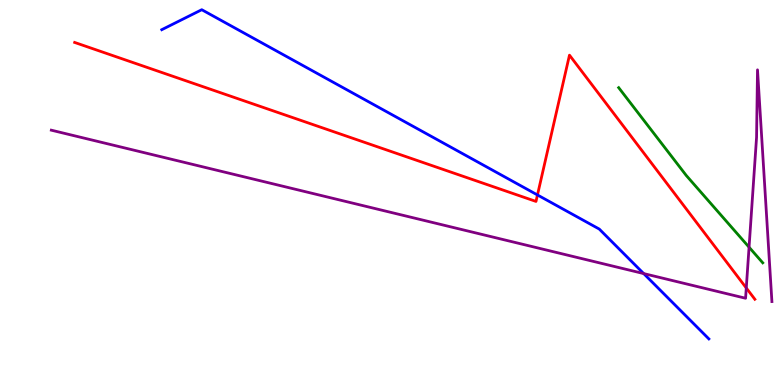[{'lines': ['blue', 'red'], 'intersections': [{'x': 6.94, 'y': 4.94}]}, {'lines': ['green', 'red'], 'intersections': []}, {'lines': ['purple', 'red'], 'intersections': [{'x': 9.63, 'y': 2.52}]}, {'lines': ['blue', 'green'], 'intersections': []}, {'lines': ['blue', 'purple'], 'intersections': [{'x': 8.31, 'y': 2.89}]}, {'lines': ['green', 'purple'], 'intersections': [{'x': 9.67, 'y': 3.58}]}]